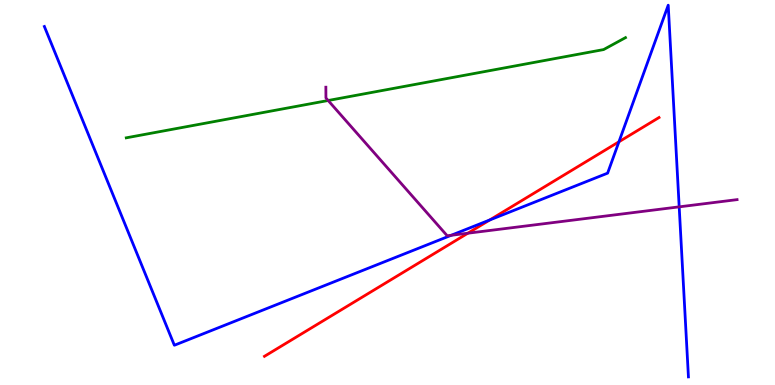[{'lines': ['blue', 'red'], 'intersections': [{'x': 6.32, 'y': 4.29}, {'x': 7.99, 'y': 6.32}]}, {'lines': ['green', 'red'], 'intersections': []}, {'lines': ['purple', 'red'], 'intersections': [{'x': 6.04, 'y': 3.94}]}, {'lines': ['blue', 'green'], 'intersections': []}, {'lines': ['blue', 'purple'], 'intersections': [{'x': 5.82, 'y': 3.89}, {'x': 8.76, 'y': 4.63}]}, {'lines': ['green', 'purple'], 'intersections': [{'x': 4.23, 'y': 7.39}]}]